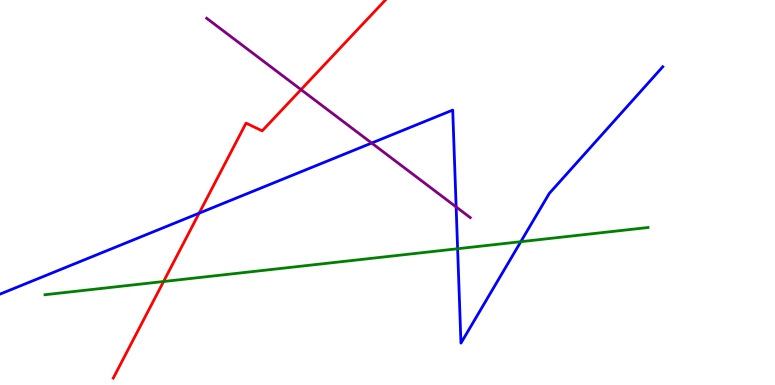[{'lines': ['blue', 'red'], 'intersections': [{'x': 2.57, 'y': 4.46}]}, {'lines': ['green', 'red'], 'intersections': [{'x': 2.11, 'y': 2.69}]}, {'lines': ['purple', 'red'], 'intersections': [{'x': 3.88, 'y': 7.67}]}, {'lines': ['blue', 'green'], 'intersections': [{'x': 5.9, 'y': 3.54}, {'x': 6.72, 'y': 3.72}]}, {'lines': ['blue', 'purple'], 'intersections': [{'x': 4.8, 'y': 6.28}, {'x': 5.89, 'y': 4.62}]}, {'lines': ['green', 'purple'], 'intersections': []}]